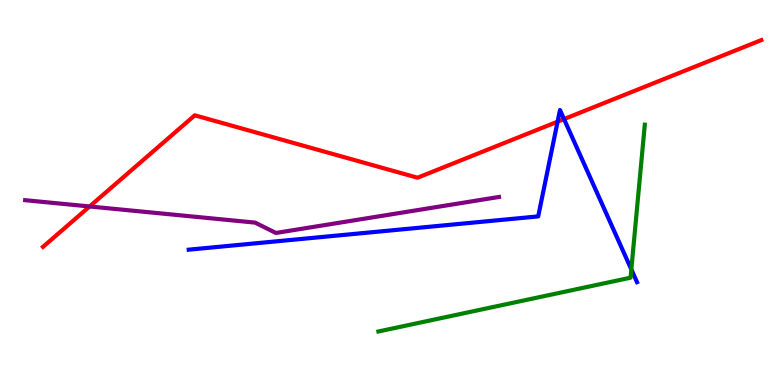[{'lines': ['blue', 'red'], 'intersections': [{'x': 7.19, 'y': 6.84}, {'x': 7.28, 'y': 6.91}]}, {'lines': ['green', 'red'], 'intersections': []}, {'lines': ['purple', 'red'], 'intersections': [{'x': 1.16, 'y': 4.64}]}, {'lines': ['blue', 'green'], 'intersections': [{'x': 8.15, 'y': 3.0}]}, {'lines': ['blue', 'purple'], 'intersections': []}, {'lines': ['green', 'purple'], 'intersections': []}]